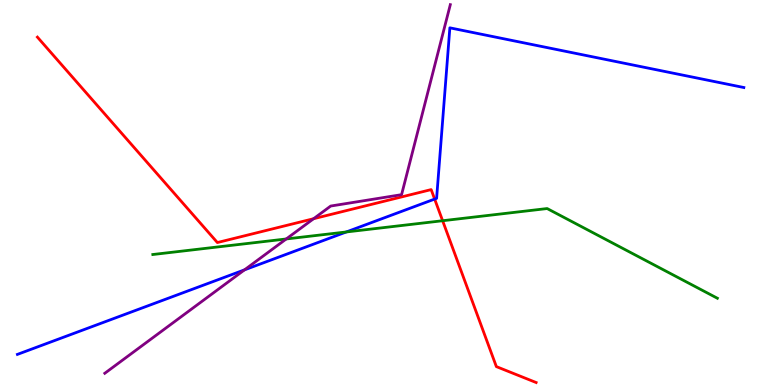[{'lines': ['blue', 'red'], 'intersections': [{'x': 5.61, 'y': 4.83}]}, {'lines': ['green', 'red'], 'intersections': [{'x': 5.71, 'y': 4.27}]}, {'lines': ['purple', 'red'], 'intersections': [{'x': 4.05, 'y': 4.32}]}, {'lines': ['blue', 'green'], 'intersections': [{'x': 4.47, 'y': 3.98}]}, {'lines': ['blue', 'purple'], 'intersections': [{'x': 3.15, 'y': 2.99}]}, {'lines': ['green', 'purple'], 'intersections': [{'x': 3.69, 'y': 3.79}]}]